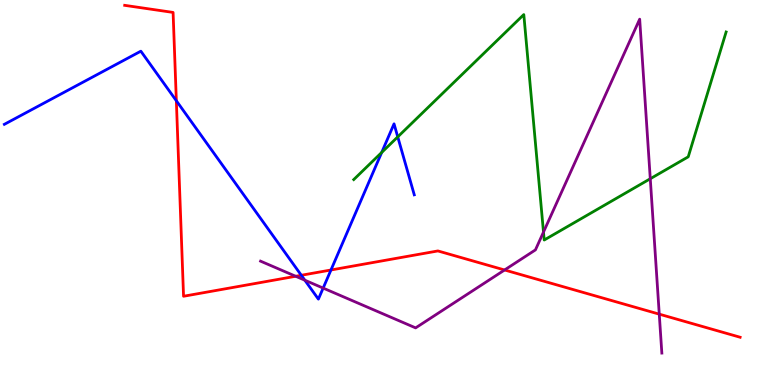[{'lines': ['blue', 'red'], 'intersections': [{'x': 2.28, 'y': 7.38}, {'x': 3.89, 'y': 2.85}, {'x': 4.27, 'y': 2.99}]}, {'lines': ['green', 'red'], 'intersections': []}, {'lines': ['purple', 'red'], 'intersections': [{'x': 3.82, 'y': 2.82}, {'x': 6.51, 'y': 2.99}, {'x': 8.51, 'y': 1.84}]}, {'lines': ['blue', 'green'], 'intersections': [{'x': 4.93, 'y': 6.04}, {'x': 5.13, 'y': 6.44}]}, {'lines': ['blue', 'purple'], 'intersections': [{'x': 3.93, 'y': 2.72}, {'x': 4.17, 'y': 2.52}]}, {'lines': ['green', 'purple'], 'intersections': [{'x': 7.01, 'y': 3.97}, {'x': 8.39, 'y': 5.36}]}]